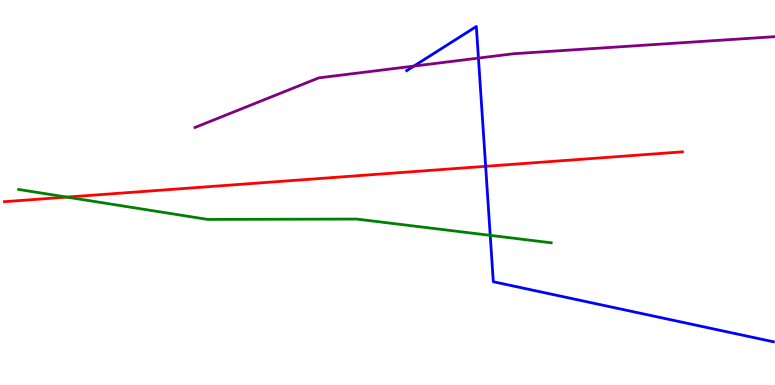[{'lines': ['blue', 'red'], 'intersections': [{'x': 6.27, 'y': 5.68}]}, {'lines': ['green', 'red'], 'intersections': [{'x': 0.862, 'y': 4.88}]}, {'lines': ['purple', 'red'], 'intersections': []}, {'lines': ['blue', 'green'], 'intersections': [{'x': 6.33, 'y': 3.89}]}, {'lines': ['blue', 'purple'], 'intersections': [{'x': 5.34, 'y': 8.28}, {'x': 6.17, 'y': 8.49}]}, {'lines': ['green', 'purple'], 'intersections': []}]